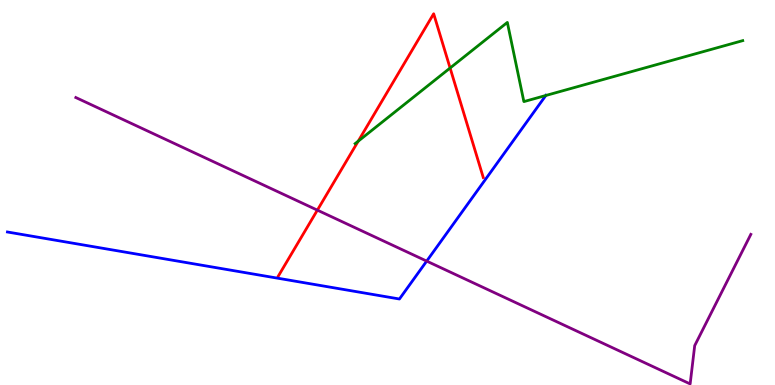[{'lines': ['blue', 'red'], 'intersections': []}, {'lines': ['green', 'red'], 'intersections': [{'x': 4.62, 'y': 6.33}, {'x': 5.81, 'y': 8.23}]}, {'lines': ['purple', 'red'], 'intersections': [{'x': 4.1, 'y': 4.54}]}, {'lines': ['blue', 'green'], 'intersections': [{'x': 7.04, 'y': 7.52}]}, {'lines': ['blue', 'purple'], 'intersections': [{'x': 5.51, 'y': 3.22}]}, {'lines': ['green', 'purple'], 'intersections': []}]